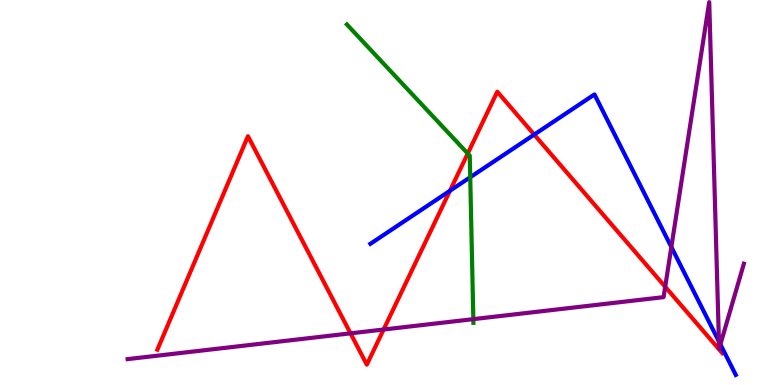[{'lines': ['blue', 'red'], 'intersections': [{'x': 5.81, 'y': 5.04}, {'x': 6.89, 'y': 6.5}]}, {'lines': ['green', 'red'], 'intersections': [{'x': 6.04, 'y': 6.01}]}, {'lines': ['purple', 'red'], 'intersections': [{'x': 4.52, 'y': 1.34}, {'x': 4.95, 'y': 1.44}, {'x': 8.58, 'y': 2.55}]}, {'lines': ['blue', 'green'], 'intersections': [{'x': 6.07, 'y': 5.4}]}, {'lines': ['blue', 'purple'], 'intersections': [{'x': 8.66, 'y': 3.58}, {'x': 9.28, 'y': 1.13}, {'x': 9.3, 'y': 1.06}]}, {'lines': ['green', 'purple'], 'intersections': [{'x': 6.11, 'y': 1.71}]}]